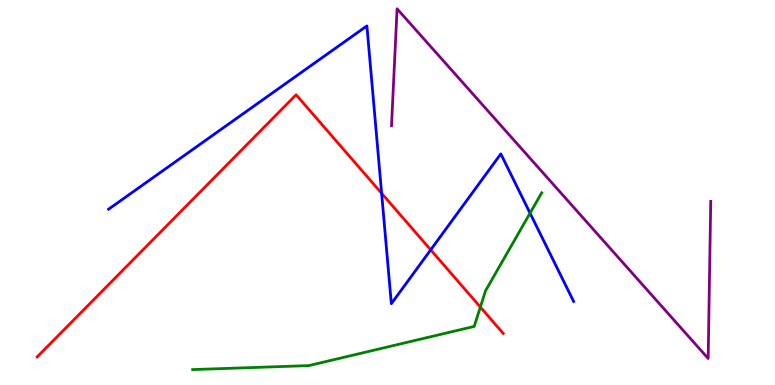[{'lines': ['blue', 'red'], 'intersections': [{'x': 4.92, 'y': 4.98}, {'x': 5.56, 'y': 3.51}]}, {'lines': ['green', 'red'], 'intersections': [{'x': 6.2, 'y': 2.02}]}, {'lines': ['purple', 'red'], 'intersections': []}, {'lines': ['blue', 'green'], 'intersections': [{'x': 6.84, 'y': 4.46}]}, {'lines': ['blue', 'purple'], 'intersections': []}, {'lines': ['green', 'purple'], 'intersections': []}]